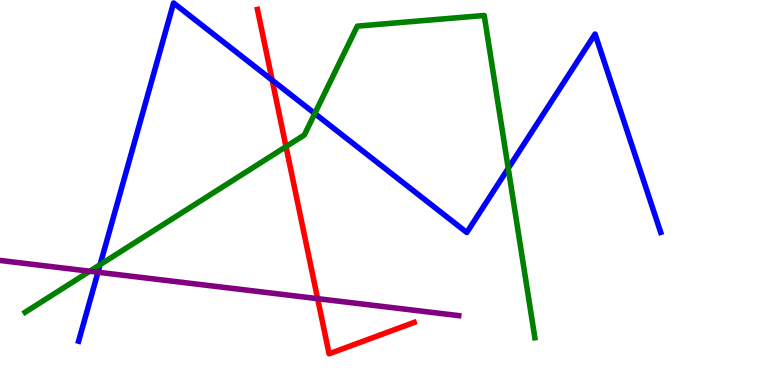[{'lines': ['blue', 'red'], 'intersections': [{'x': 3.51, 'y': 7.92}]}, {'lines': ['green', 'red'], 'intersections': [{'x': 3.69, 'y': 6.19}]}, {'lines': ['purple', 'red'], 'intersections': [{'x': 4.1, 'y': 2.24}]}, {'lines': ['blue', 'green'], 'intersections': [{'x': 1.29, 'y': 3.13}, {'x': 4.06, 'y': 7.05}, {'x': 6.56, 'y': 5.63}]}, {'lines': ['blue', 'purple'], 'intersections': [{'x': 1.26, 'y': 2.93}]}, {'lines': ['green', 'purple'], 'intersections': [{'x': 1.16, 'y': 2.96}]}]